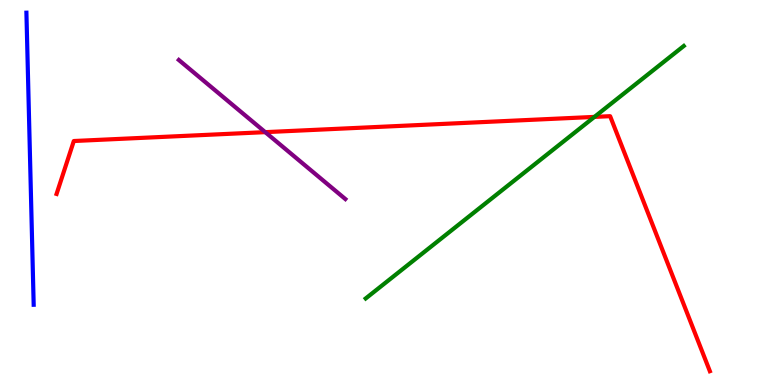[{'lines': ['blue', 'red'], 'intersections': []}, {'lines': ['green', 'red'], 'intersections': [{'x': 7.67, 'y': 6.96}]}, {'lines': ['purple', 'red'], 'intersections': [{'x': 3.42, 'y': 6.57}]}, {'lines': ['blue', 'green'], 'intersections': []}, {'lines': ['blue', 'purple'], 'intersections': []}, {'lines': ['green', 'purple'], 'intersections': []}]